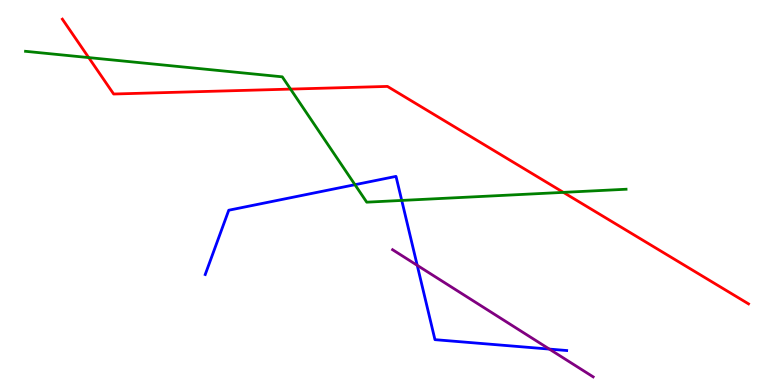[{'lines': ['blue', 'red'], 'intersections': []}, {'lines': ['green', 'red'], 'intersections': [{'x': 1.14, 'y': 8.5}, {'x': 3.75, 'y': 7.69}, {'x': 7.27, 'y': 5.0}]}, {'lines': ['purple', 'red'], 'intersections': []}, {'lines': ['blue', 'green'], 'intersections': [{'x': 4.58, 'y': 5.2}, {'x': 5.18, 'y': 4.79}]}, {'lines': ['blue', 'purple'], 'intersections': [{'x': 5.38, 'y': 3.11}, {'x': 7.09, 'y': 0.933}]}, {'lines': ['green', 'purple'], 'intersections': []}]